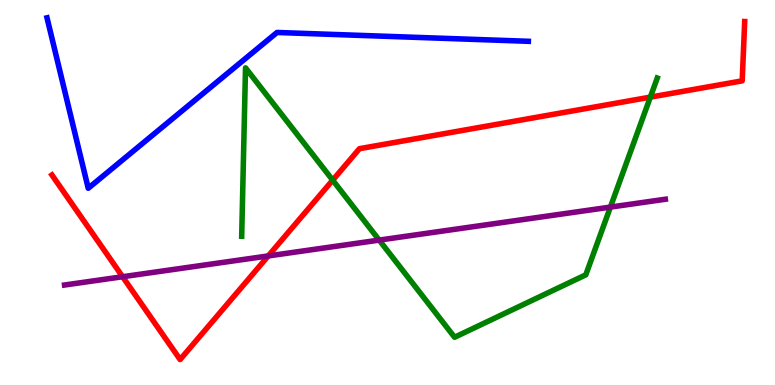[{'lines': ['blue', 'red'], 'intersections': []}, {'lines': ['green', 'red'], 'intersections': [{'x': 4.29, 'y': 5.32}, {'x': 8.39, 'y': 7.48}]}, {'lines': ['purple', 'red'], 'intersections': [{'x': 1.58, 'y': 2.81}, {'x': 3.46, 'y': 3.35}]}, {'lines': ['blue', 'green'], 'intersections': []}, {'lines': ['blue', 'purple'], 'intersections': []}, {'lines': ['green', 'purple'], 'intersections': [{'x': 4.89, 'y': 3.76}, {'x': 7.88, 'y': 4.62}]}]